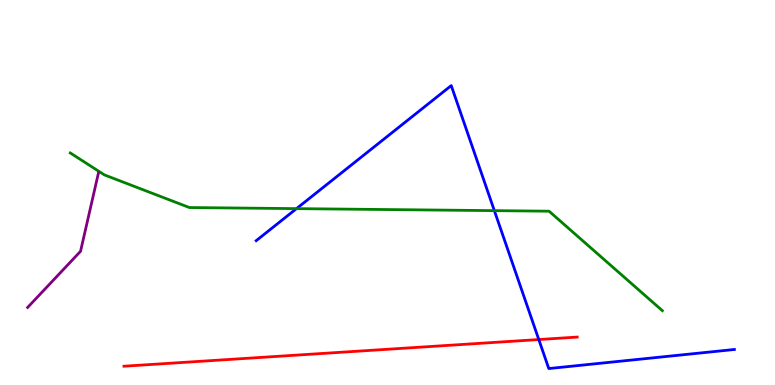[{'lines': ['blue', 'red'], 'intersections': [{'x': 6.95, 'y': 1.18}]}, {'lines': ['green', 'red'], 'intersections': []}, {'lines': ['purple', 'red'], 'intersections': []}, {'lines': ['blue', 'green'], 'intersections': [{'x': 3.83, 'y': 4.58}, {'x': 6.38, 'y': 4.53}]}, {'lines': ['blue', 'purple'], 'intersections': []}, {'lines': ['green', 'purple'], 'intersections': []}]